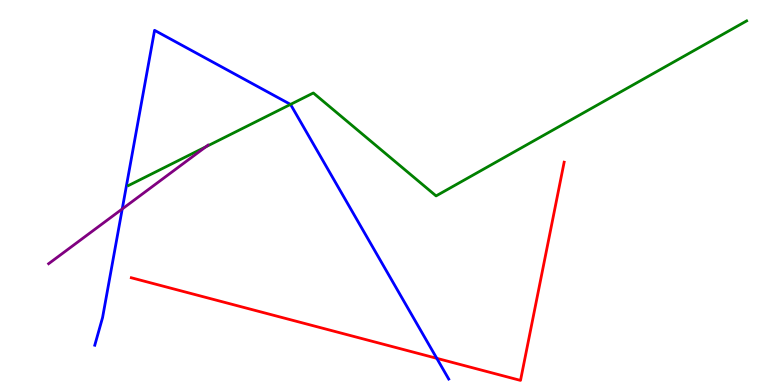[{'lines': ['blue', 'red'], 'intersections': [{'x': 5.64, 'y': 0.693}]}, {'lines': ['green', 'red'], 'intersections': []}, {'lines': ['purple', 'red'], 'intersections': []}, {'lines': ['blue', 'green'], 'intersections': [{'x': 3.75, 'y': 7.29}]}, {'lines': ['blue', 'purple'], 'intersections': [{'x': 1.58, 'y': 4.57}]}, {'lines': ['green', 'purple'], 'intersections': [{'x': 2.66, 'y': 6.19}]}]